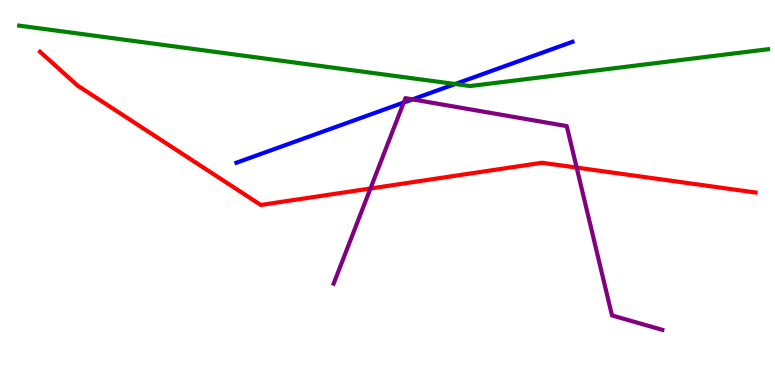[{'lines': ['blue', 'red'], 'intersections': []}, {'lines': ['green', 'red'], 'intersections': []}, {'lines': ['purple', 'red'], 'intersections': [{'x': 4.78, 'y': 5.1}, {'x': 7.44, 'y': 5.65}]}, {'lines': ['blue', 'green'], 'intersections': [{'x': 5.87, 'y': 7.82}]}, {'lines': ['blue', 'purple'], 'intersections': [{'x': 5.21, 'y': 7.34}, {'x': 5.32, 'y': 7.42}]}, {'lines': ['green', 'purple'], 'intersections': []}]